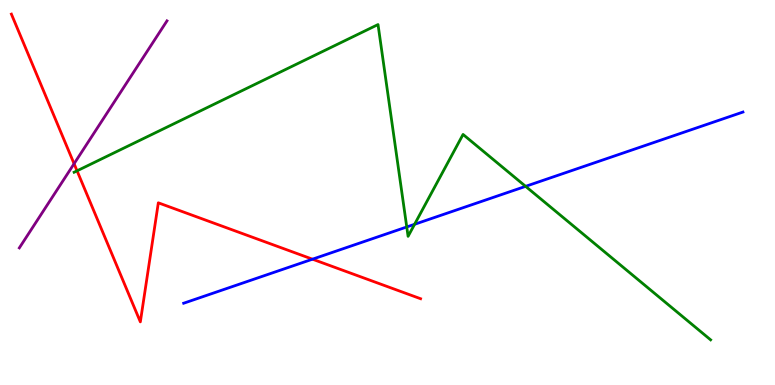[{'lines': ['blue', 'red'], 'intersections': [{'x': 4.03, 'y': 3.27}]}, {'lines': ['green', 'red'], 'intersections': [{'x': 0.994, 'y': 5.56}]}, {'lines': ['purple', 'red'], 'intersections': [{'x': 0.956, 'y': 5.75}]}, {'lines': ['blue', 'green'], 'intersections': [{'x': 5.25, 'y': 4.1}, {'x': 5.35, 'y': 4.17}, {'x': 6.78, 'y': 5.16}]}, {'lines': ['blue', 'purple'], 'intersections': []}, {'lines': ['green', 'purple'], 'intersections': []}]